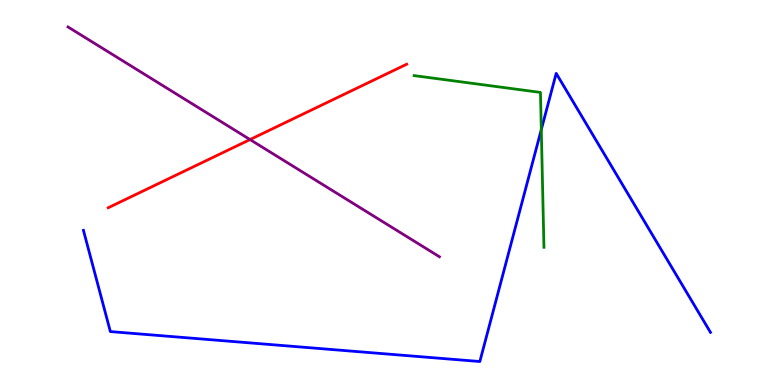[{'lines': ['blue', 'red'], 'intersections': []}, {'lines': ['green', 'red'], 'intersections': []}, {'lines': ['purple', 'red'], 'intersections': [{'x': 3.23, 'y': 6.37}]}, {'lines': ['blue', 'green'], 'intersections': [{'x': 6.98, 'y': 6.63}]}, {'lines': ['blue', 'purple'], 'intersections': []}, {'lines': ['green', 'purple'], 'intersections': []}]